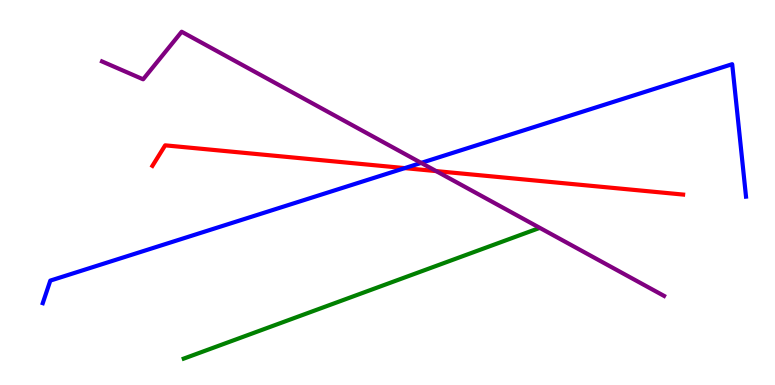[{'lines': ['blue', 'red'], 'intersections': [{'x': 5.22, 'y': 5.63}]}, {'lines': ['green', 'red'], 'intersections': []}, {'lines': ['purple', 'red'], 'intersections': [{'x': 5.63, 'y': 5.56}]}, {'lines': ['blue', 'green'], 'intersections': []}, {'lines': ['blue', 'purple'], 'intersections': [{'x': 5.43, 'y': 5.77}]}, {'lines': ['green', 'purple'], 'intersections': []}]